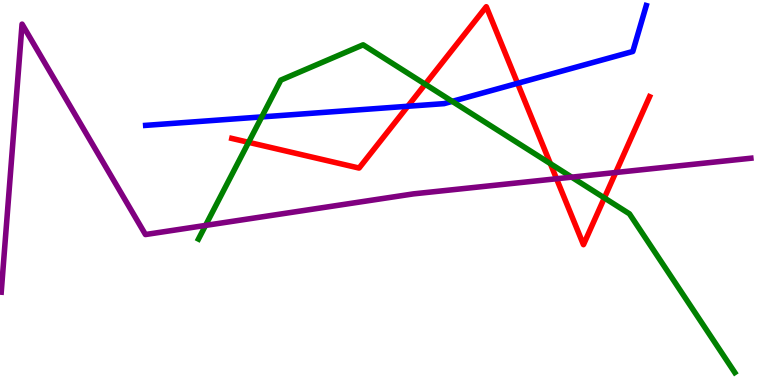[{'lines': ['blue', 'red'], 'intersections': [{'x': 5.26, 'y': 7.24}, {'x': 6.68, 'y': 7.84}]}, {'lines': ['green', 'red'], 'intersections': [{'x': 3.21, 'y': 6.3}, {'x': 5.49, 'y': 7.81}, {'x': 7.1, 'y': 5.75}, {'x': 7.8, 'y': 4.86}]}, {'lines': ['purple', 'red'], 'intersections': [{'x': 7.18, 'y': 5.36}, {'x': 7.94, 'y': 5.52}]}, {'lines': ['blue', 'green'], 'intersections': [{'x': 3.38, 'y': 6.96}, {'x': 5.84, 'y': 7.37}]}, {'lines': ['blue', 'purple'], 'intersections': []}, {'lines': ['green', 'purple'], 'intersections': [{'x': 2.65, 'y': 4.14}, {'x': 7.38, 'y': 5.4}]}]